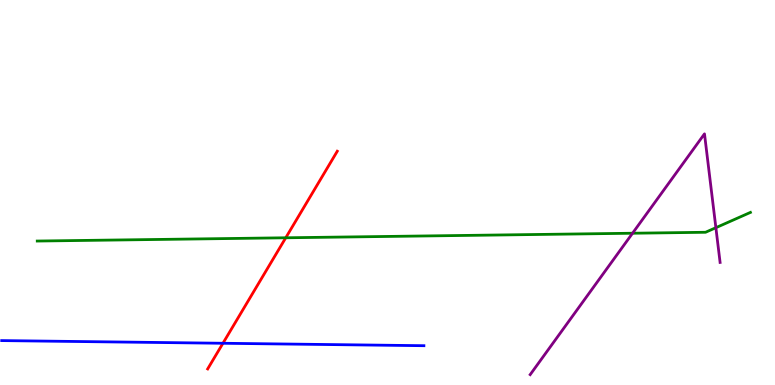[{'lines': ['blue', 'red'], 'intersections': [{'x': 2.88, 'y': 1.08}]}, {'lines': ['green', 'red'], 'intersections': [{'x': 3.69, 'y': 3.82}]}, {'lines': ['purple', 'red'], 'intersections': []}, {'lines': ['blue', 'green'], 'intersections': []}, {'lines': ['blue', 'purple'], 'intersections': []}, {'lines': ['green', 'purple'], 'intersections': [{'x': 8.16, 'y': 3.94}, {'x': 9.24, 'y': 4.09}]}]